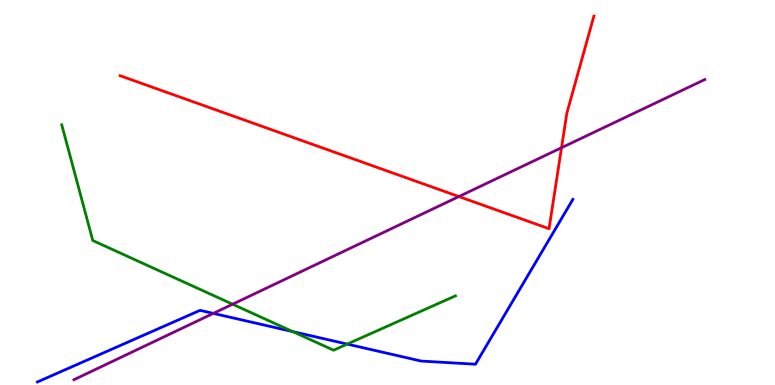[{'lines': ['blue', 'red'], 'intersections': []}, {'lines': ['green', 'red'], 'intersections': []}, {'lines': ['purple', 'red'], 'intersections': [{'x': 5.92, 'y': 4.89}, {'x': 7.25, 'y': 6.16}]}, {'lines': ['blue', 'green'], 'intersections': [{'x': 3.78, 'y': 1.39}, {'x': 4.48, 'y': 1.06}]}, {'lines': ['blue', 'purple'], 'intersections': [{'x': 2.75, 'y': 1.86}]}, {'lines': ['green', 'purple'], 'intersections': [{'x': 3.0, 'y': 2.1}]}]